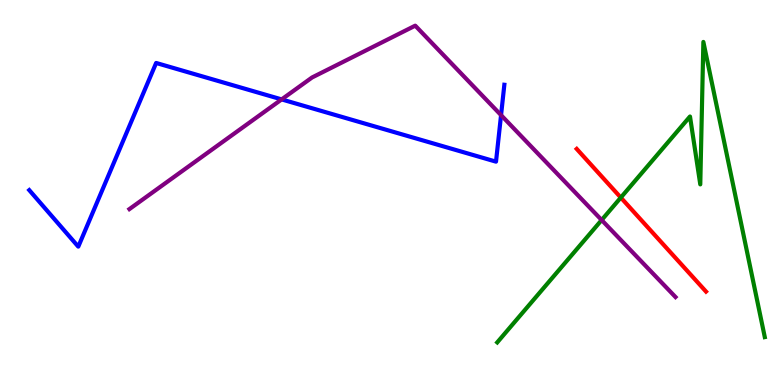[{'lines': ['blue', 'red'], 'intersections': []}, {'lines': ['green', 'red'], 'intersections': [{'x': 8.01, 'y': 4.87}]}, {'lines': ['purple', 'red'], 'intersections': []}, {'lines': ['blue', 'green'], 'intersections': []}, {'lines': ['blue', 'purple'], 'intersections': [{'x': 3.63, 'y': 7.42}, {'x': 6.47, 'y': 7.01}]}, {'lines': ['green', 'purple'], 'intersections': [{'x': 7.76, 'y': 4.28}]}]